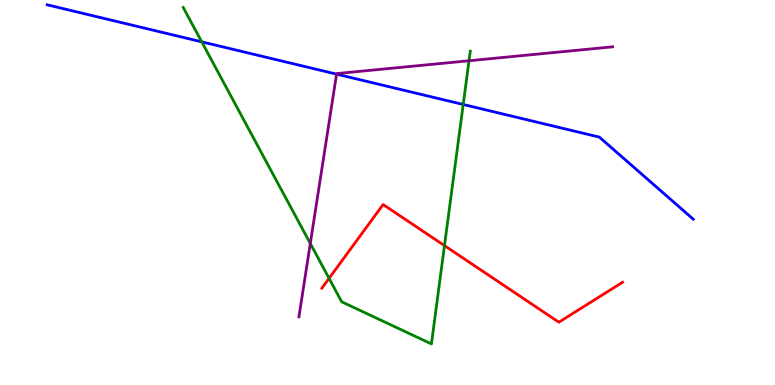[{'lines': ['blue', 'red'], 'intersections': []}, {'lines': ['green', 'red'], 'intersections': [{'x': 4.25, 'y': 2.77}, {'x': 5.74, 'y': 3.62}]}, {'lines': ['purple', 'red'], 'intersections': []}, {'lines': ['blue', 'green'], 'intersections': [{'x': 2.6, 'y': 8.91}, {'x': 5.98, 'y': 7.29}]}, {'lines': ['blue', 'purple'], 'intersections': [{'x': 4.34, 'y': 8.07}]}, {'lines': ['green', 'purple'], 'intersections': [{'x': 4.0, 'y': 3.68}, {'x': 6.05, 'y': 8.42}]}]